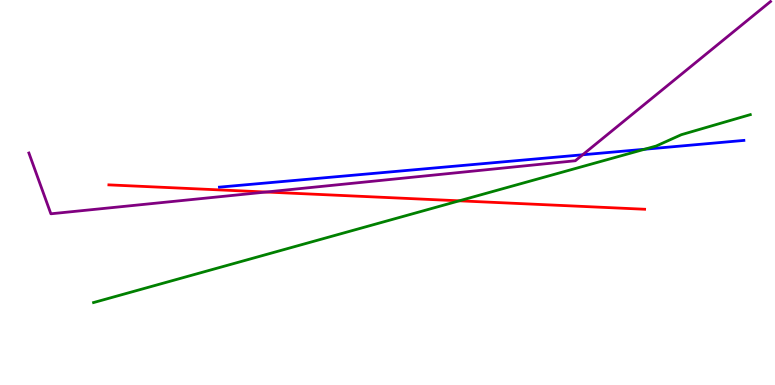[{'lines': ['blue', 'red'], 'intersections': []}, {'lines': ['green', 'red'], 'intersections': [{'x': 5.93, 'y': 4.78}]}, {'lines': ['purple', 'red'], 'intersections': [{'x': 3.43, 'y': 5.01}]}, {'lines': ['blue', 'green'], 'intersections': [{'x': 8.32, 'y': 6.12}]}, {'lines': ['blue', 'purple'], 'intersections': [{'x': 7.52, 'y': 5.98}]}, {'lines': ['green', 'purple'], 'intersections': []}]